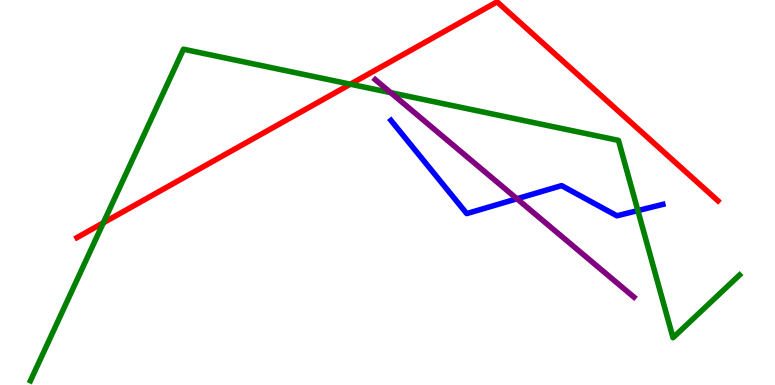[{'lines': ['blue', 'red'], 'intersections': []}, {'lines': ['green', 'red'], 'intersections': [{'x': 1.33, 'y': 4.21}, {'x': 4.52, 'y': 7.81}]}, {'lines': ['purple', 'red'], 'intersections': []}, {'lines': ['blue', 'green'], 'intersections': [{'x': 8.23, 'y': 4.53}]}, {'lines': ['blue', 'purple'], 'intersections': [{'x': 6.67, 'y': 4.84}]}, {'lines': ['green', 'purple'], 'intersections': [{'x': 5.04, 'y': 7.59}]}]